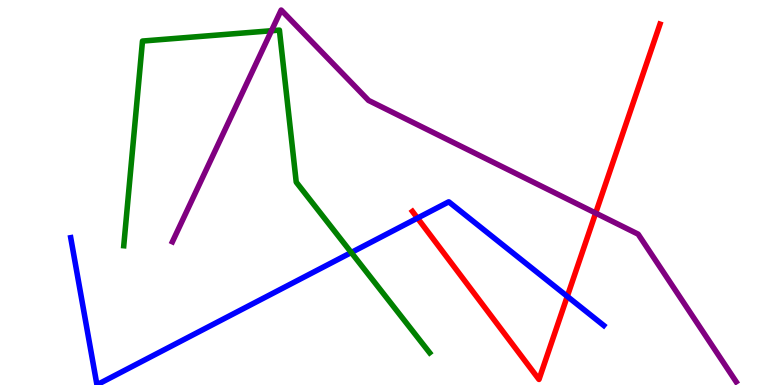[{'lines': ['blue', 'red'], 'intersections': [{'x': 5.39, 'y': 4.34}, {'x': 7.32, 'y': 2.3}]}, {'lines': ['green', 'red'], 'intersections': []}, {'lines': ['purple', 'red'], 'intersections': [{'x': 7.69, 'y': 4.47}]}, {'lines': ['blue', 'green'], 'intersections': [{'x': 4.53, 'y': 3.44}]}, {'lines': ['blue', 'purple'], 'intersections': []}, {'lines': ['green', 'purple'], 'intersections': [{'x': 3.5, 'y': 9.2}]}]